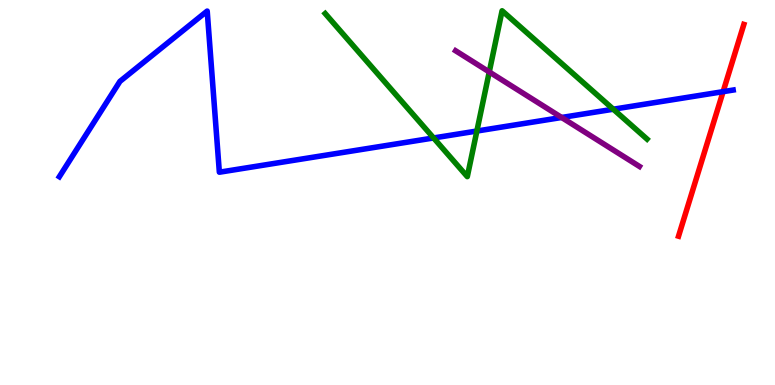[{'lines': ['blue', 'red'], 'intersections': [{'x': 9.33, 'y': 7.62}]}, {'lines': ['green', 'red'], 'intersections': []}, {'lines': ['purple', 'red'], 'intersections': []}, {'lines': ['blue', 'green'], 'intersections': [{'x': 5.59, 'y': 6.42}, {'x': 6.15, 'y': 6.6}, {'x': 7.91, 'y': 7.16}]}, {'lines': ['blue', 'purple'], 'intersections': [{'x': 7.25, 'y': 6.95}]}, {'lines': ['green', 'purple'], 'intersections': [{'x': 6.31, 'y': 8.13}]}]